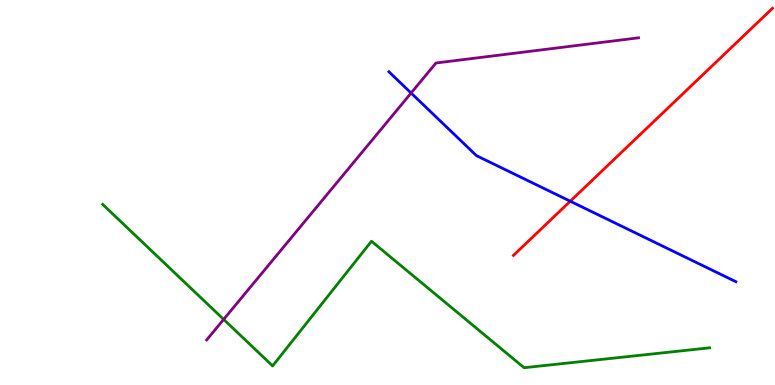[{'lines': ['blue', 'red'], 'intersections': [{'x': 7.36, 'y': 4.77}]}, {'lines': ['green', 'red'], 'intersections': []}, {'lines': ['purple', 'red'], 'intersections': []}, {'lines': ['blue', 'green'], 'intersections': []}, {'lines': ['blue', 'purple'], 'intersections': [{'x': 5.3, 'y': 7.58}]}, {'lines': ['green', 'purple'], 'intersections': [{'x': 2.89, 'y': 1.7}]}]